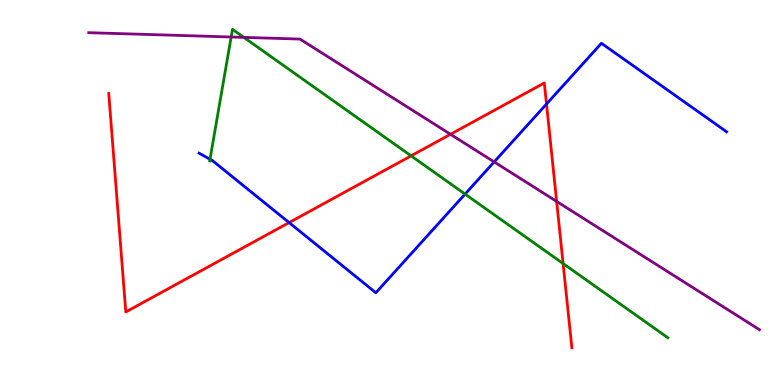[{'lines': ['blue', 'red'], 'intersections': [{'x': 3.73, 'y': 4.22}, {'x': 7.05, 'y': 7.3}]}, {'lines': ['green', 'red'], 'intersections': [{'x': 5.3, 'y': 5.95}, {'x': 7.27, 'y': 3.15}]}, {'lines': ['purple', 'red'], 'intersections': [{'x': 5.81, 'y': 6.51}, {'x': 7.18, 'y': 4.77}]}, {'lines': ['blue', 'green'], 'intersections': [{'x': 2.71, 'y': 5.86}, {'x': 6.0, 'y': 4.96}]}, {'lines': ['blue', 'purple'], 'intersections': [{'x': 6.38, 'y': 5.79}]}, {'lines': ['green', 'purple'], 'intersections': [{'x': 2.98, 'y': 9.04}, {'x': 3.15, 'y': 9.03}]}]